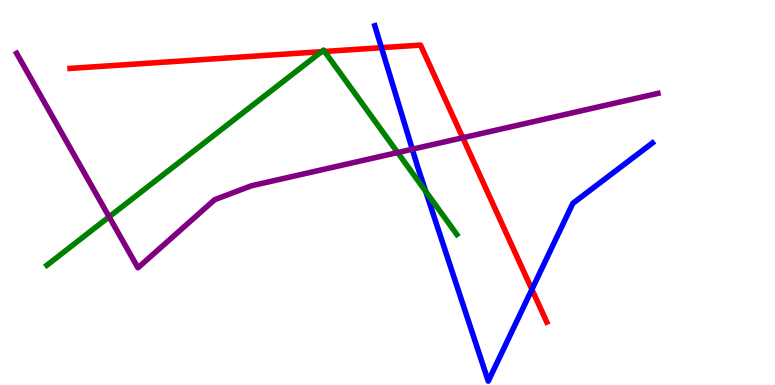[{'lines': ['blue', 'red'], 'intersections': [{'x': 4.92, 'y': 8.76}, {'x': 6.86, 'y': 2.48}]}, {'lines': ['green', 'red'], 'intersections': [{'x': 4.15, 'y': 8.66}, {'x': 4.19, 'y': 8.66}]}, {'lines': ['purple', 'red'], 'intersections': [{'x': 5.97, 'y': 6.42}]}, {'lines': ['blue', 'green'], 'intersections': [{'x': 5.49, 'y': 5.03}]}, {'lines': ['blue', 'purple'], 'intersections': [{'x': 5.32, 'y': 6.12}]}, {'lines': ['green', 'purple'], 'intersections': [{'x': 1.41, 'y': 4.37}, {'x': 5.13, 'y': 6.04}]}]